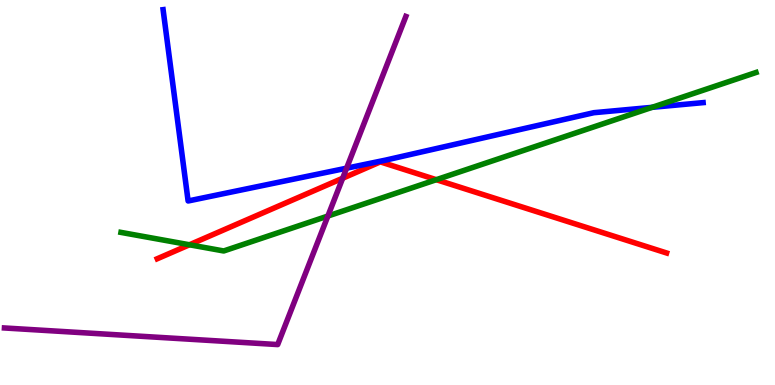[{'lines': ['blue', 'red'], 'intersections': []}, {'lines': ['green', 'red'], 'intersections': [{'x': 2.44, 'y': 3.64}, {'x': 5.63, 'y': 5.33}]}, {'lines': ['purple', 'red'], 'intersections': [{'x': 4.42, 'y': 5.37}]}, {'lines': ['blue', 'green'], 'intersections': [{'x': 8.41, 'y': 7.21}]}, {'lines': ['blue', 'purple'], 'intersections': [{'x': 4.47, 'y': 5.63}]}, {'lines': ['green', 'purple'], 'intersections': [{'x': 4.23, 'y': 4.39}]}]